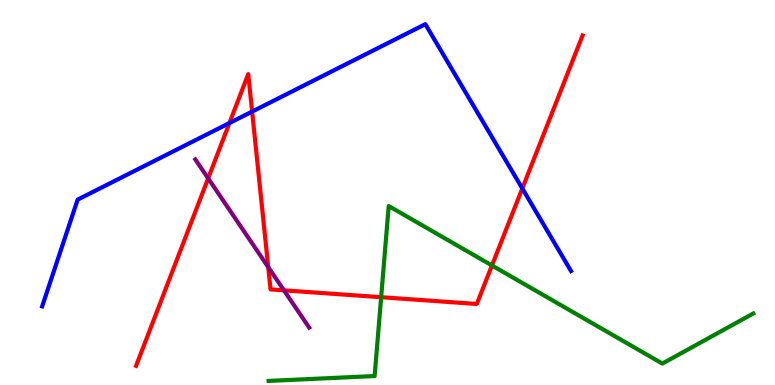[{'lines': ['blue', 'red'], 'intersections': [{'x': 2.96, 'y': 6.8}, {'x': 3.25, 'y': 7.1}, {'x': 6.74, 'y': 5.1}]}, {'lines': ['green', 'red'], 'intersections': [{'x': 4.92, 'y': 2.28}, {'x': 6.35, 'y': 3.1}]}, {'lines': ['purple', 'red'], 'intersections': [{'x': 2.69, 'y': 5.37}, {'x': 3.46, 'y': 3.06}, {'x': 3.66, 'y': 2.46}]}, {'lines': ['blue', 'green'], 'intersections': []}, {'lines': ['blue', 'purple'], 'intersections': []}, {'lines': ['green', 'purple'], 'intersections': []}]